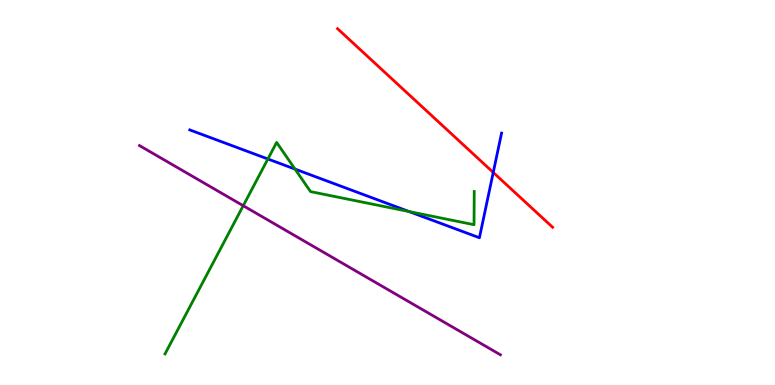[{'lines': ['blue', 'red'], 'intersections': [{'x': 6.36, 'y': 5.52}]}, {'lines': ['green', 'red'], 'intersections': []}, {'lines': ['purple', 'red'], 'intersections': []}, {'lines': ['blue', 'green'], 'intersections': [{'x': 3.46, 'y': 5.87}, {'x': 3.81, 'y': 5.61}, {'x': 5.28, 'y': 4.51}]}, {'lines': ['blue', 'purple'], 'intersections': []}, {'lines': ['green', 'purple'], 'intersections': [{'x': 3.14, 'y': 4.66}]}]